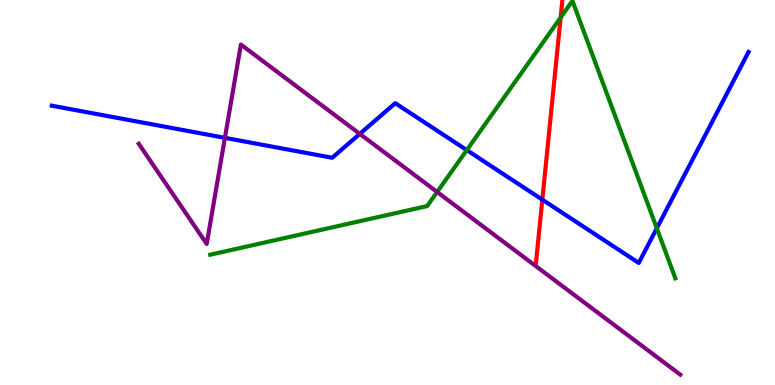[{'lines': ['blue', 'red'], 'intersections': [{'x': 7.0, 'y': 4.81}]}, {'lines': ['green', 'red'], 'intersections': [{'x': 7.23, 'y': 9.55}]}, {'lines': ['purple', 'red'], 'intersections': []}, {'lines': ['blue', 'green'], 'intersections': [{'x': 6.02, 'y': 6.1}, {'x': 8.47, 'y': 4.07}]}, {'lines': ['blue', 'purple'], 'intersections': [{'x': 2.9, 'y': 6.42}, {'x': 4.64, 'y': 6.52}]}, {'lines': ['green', 'purple'], 'intersections': [{'x': 5.64, 'y': 5.01}]}]